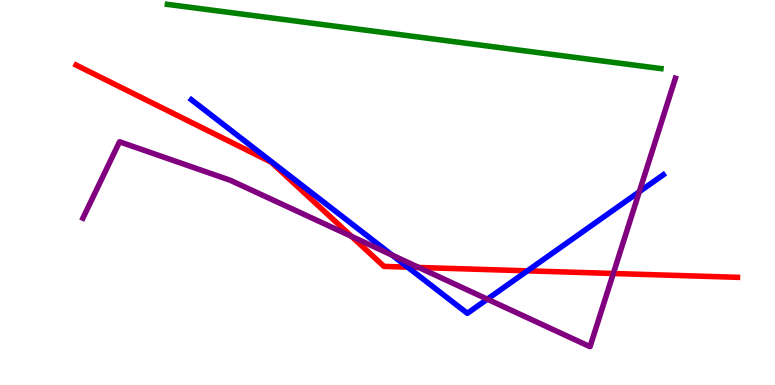[{'lines': ['blue', 'red'], 'intersections': [{'x': 5.26, 'y': 3.06}, {'x': 6.81, 'y': 2.97}]}, {'lines': ['green', 'red'], 'intersections': []}, {'lines': ['purple', 'red'], 'intersections': [{'x': 4.54, 'y': 3.86}, {'x': 5.4, 'y': 3.05}, {'x': 7.91, 'y': 2.9}]}, {'lines': ['blue', 'green'], 'intersections': []}, {'lines': ['blue', 'purple'], 'intersections': [{'x': 5.06, 'y': 3.37}, {'x': 6.29, 'y': 2.23}, {'x': 8.25, 'y': 5.02}]}, {'lines': ['green', 'purple'], 'intersections': []}]